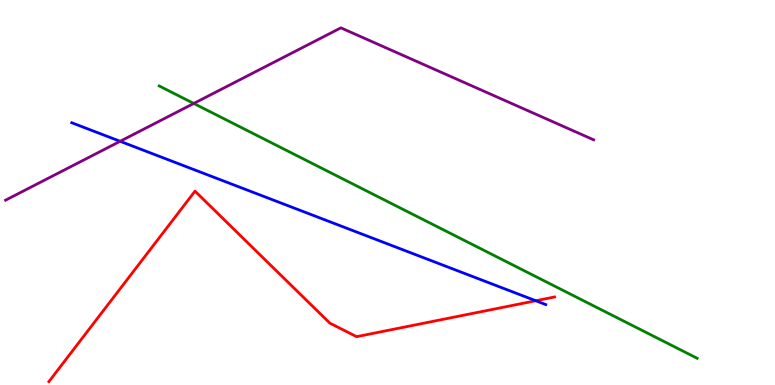[{'lines': ['blue', 'red'], 'intersections': [{'x': 6.91, 'y': 2.19}]}, {'lines': ['green', 'red'], 'intersections': []}, {'lines': ['purple', 'red'], 'intersections': []}, {'lines': ['blue', 'green'], 'intersections': []}, {'lines': ['blue', 'purple'], 'intersections': [{'x': 1.55, 'y': 6.33}]}, {'lines': ['green', 'purple'], 'intersections': [{'x': 2.5, 'y': 7.31}]}]